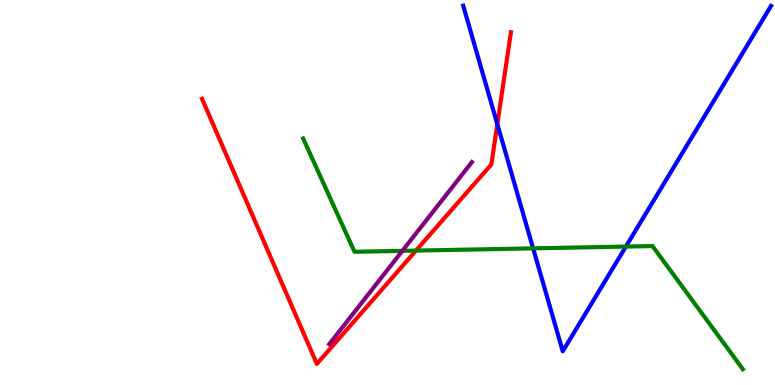[{'lines': ['blue', 'red'], 'intersections': [{'x': 6.42, 'y': 6.78}]}, {'lines': ['green', 'red'], 'intersections': [{'x': 5.37, 'y': 3.49}]}, {'lines': ['purple', 'red'], 'intersections': []}, {'lines': ['blue', 'green'], 'intersections': [{'x': 6.88, 'y': 3.55}, {'x': 8.08, 'y': 3.6}]}, {'lines': ['blue', 'purple'], 'intersections': []}, {'lines': ['green', 'purple'], 'intersections': [{'x': 5.19, 'y': 3.48}]}]